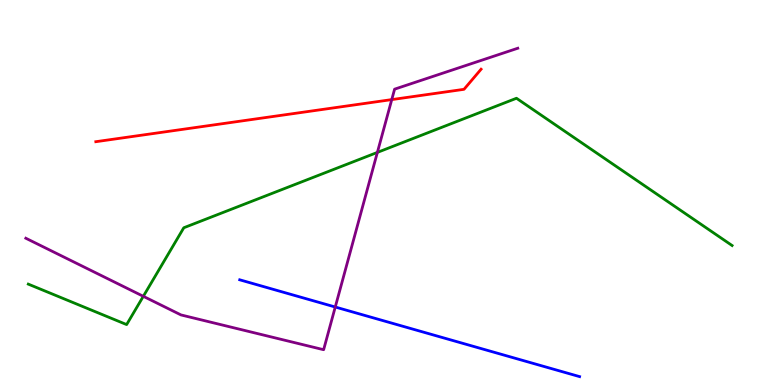[{'lines': ['blue', 'red'], 'intersections': []}, {'lines': ['green', 'red'], 'intersections': []}, {'lines': ['purple', 'red'], 'intersections': [{'x': 5.05, 'y': 7.41}]}, {'lines': ['blue', 'green'], 'intersections': []}, {'lines': ['blue', 'purple'], 'intersections': [{'x': 4.33, 'y': 2.03}]}, {'lines': ['green', 'purple'], 'intersections': [{'x': 1.85, 'y': 2.3}, {'x': 4.87, 'y': 6.04}]}]